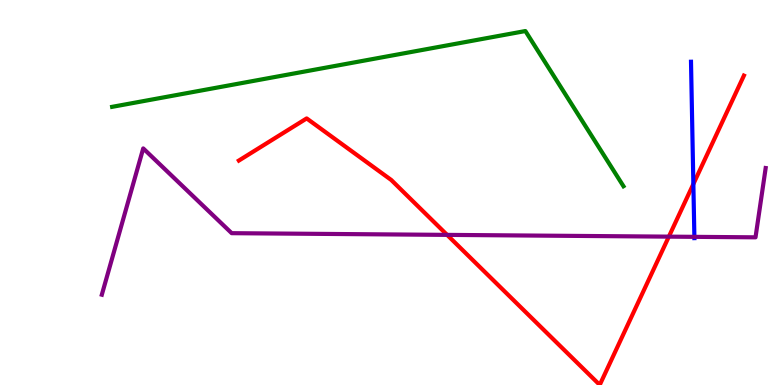[{'lines': ['blue', 'red'], 'intersections': [{'x': 8.95, 'y': 5.22}]}, {'lines': ['green', 'red'], 'intersections': []}, {'lines': ['purple', 'red'], 'intersections': [{'x': 5.77, 'y': 3.9}, {'x': 8.63, 'y': 3.85}]}, {'lines': ['blue', 'green'], 'intersections': []}, {'lines': ['blue', 'purple'], 'intersections': [{'x': 8.96, 'y': 3.85}]}, {'lines': ['green', 'purple'], 'intersections': []}]